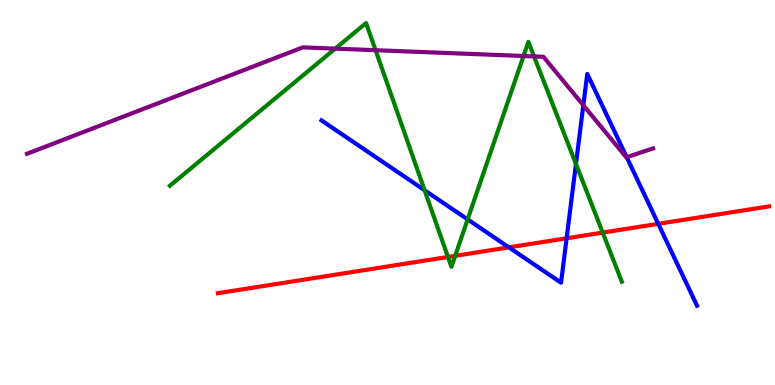[{'lines': ['blue', 'red'], 'intersections': [{'x': 6.57, 'y': 3.58}, {'x': 7.31, 'y': 3.81}, {'x': 8.49, 'y': 4.19}]}, {'lines': ['green', 'red'], 'intersections': [{'x': 5.78, 'y': 3.33}, {'x': 5.87, 'y': 3.36}, {'x': 7.78, 'y': 3.96}]}, {'lines': ['purple', 'red'], 'intersections': []}, {'lines': ['blue', 'green'], 'intersections': [{'x': 5.48, 'y': 5.06}, {'x': 6.03, 'y': 4.3}, {'x': 7.43, 'y': 5.74}]}, {'lines': ['blue', 'purple'], 'intersections': [{'x': 7.53, 'y': 7.27}, {'x': 8.09, 'y': 5.92}]}, {'lines': ['green', 'purple'], 'intersections': [{'x': 4.33, 'y': 8.74}, {'x': 4.85, 'y': 8.7}, {'x': 6.76, 'y': 8.55}, {'x': 6.89, 'y': 8.53}]}]